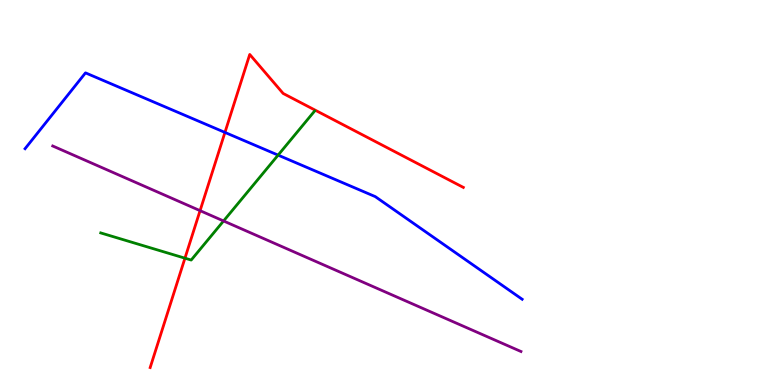[{'lines': ['blue', 'red'], 'intersections': [{'x': 2.9, 'y': 6.56}]}, {'lines': ['green', 'red'], 'intersections': [{'x': 2.39, 'y': 3.29}]}, {'lines': ['purple', 'red'], 'intersections': [{'x': 2.58, 'y': 4.53}]}, {'lines': ['blue', 'green'], 'intersections': [{'x': 3.59, 'y': 5.97}]}, {'lines': ['blue', 'purple'], 'intersections': []}, {'lines': ['green', 'purple'], 'intersections': [{'x': 2.88, 'y': 4.26}]}]